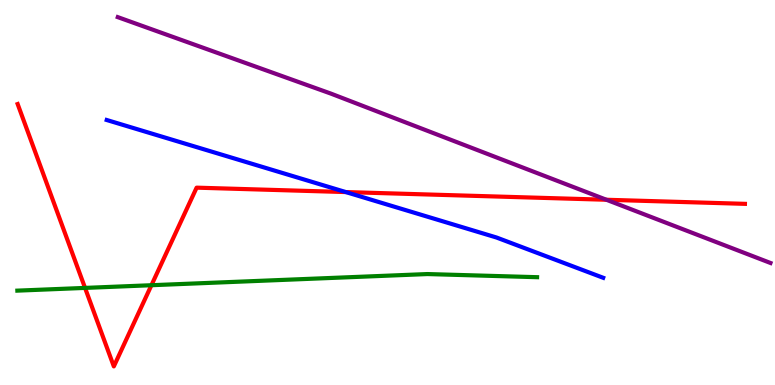[{'lines': ['blue', 'red'], 'intersections': [{'x': 4.46, 'y': 5.01}]}, {'lines': ['green', 'red'], 'intersections': [{'x': 1.1, 'y': 2.52}, {'x': 1.95, 'y': 2.59}]}, {'lines': ['purple', 'red'], 'intersections': [{'x': 7.82, 'y': 4.81}]}, {'lines': ['blue', 'green'], 'intersections': []}, {'lines': ['blue', 'purple'], 'intersections': []}, {'lines': ['green', 'purple'], 'intersections': []}]